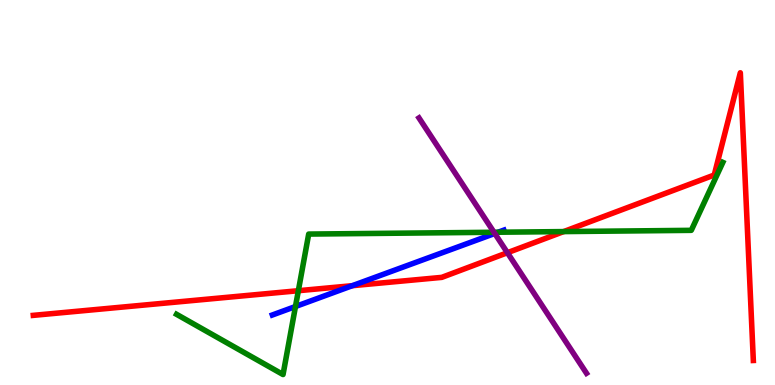[{'lines': ['blue', 'red'], 'intersections': [{'x': 4.55, 'y': 2.58}]}, {'lines': ['green', 'red'], 'intersections': [{'x': 3.85, 'y': 2.45}, {'x': 7.27, 'y': 3.98}]}, {'lines': ['purple', 'red'], 'intersections': [{'x': 6.55, 'y': 3.44}]}, {'lines': ['blue', 'green'], 'intersections': [{'x': 3.81, 'y': 2.04}, {'x': 6.43, 'y': 3.97}]}, {'lines': ['blue', 'purple'], 'intersections': [{'x': 6.38, 'y': 3.94}]}, {'lines': ['green', 'purple'], 'intersections': [{'x': 6.37, 'y': 3.97}]}]